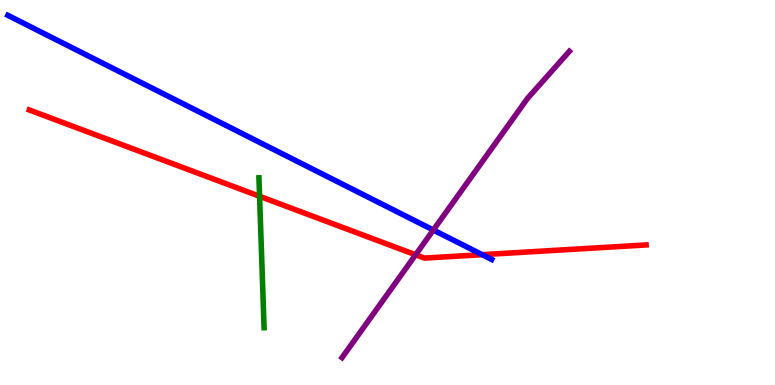[{'lines': ['blue', 'red'], 'intersections': [{'x': 6.22, 'y': 3.39}]}, {'lines': ['green', 'red'], 'intersections': [{'x': 3.35, 'y': 4.9}]}, {'lines': ['purple', 'red'], 'intersections': [{'x': 5.36, 'y': 3.38}]}, {'lines': ['blue', 'green'], 'intersections': []}, {'lines': ['blue', 'purple'], 'intersections': [{'x': 5.59, 'y': 4.03}]}, {'lines': ['green', 'purple'], 'intersections': []}]